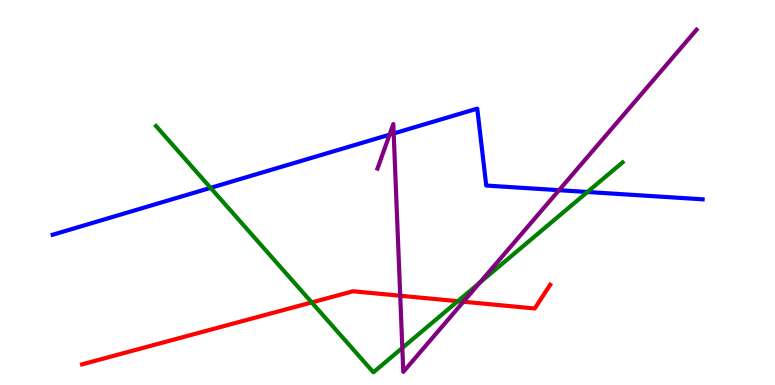[{'lines': ['blue', 'red'], 'intersections': []}, {'lines': ['green', 'red'], 'intersections': [{'x': 4.02, 'y': 2.15}, {'x': 5.91, 'y': 2.18}]}, {'lines': ['purple', 'red'], 'intersections': [{'x': 5.16, 'y': 2.32}, {'x': 5.98, 'y': 2.16}]}, {'lines': ['blue', 'green'], 'intersections': [{'x': 2.72, 'y': 5.12}, {'x': 7.58, 'y': 5.01}]}, {'lines': ['blue', 'purple'], 'intersections': [{'x': 5.03, 'y': 6.5}, {'x': 5.08, 'y': 6.53}, {'x': 7.21, 'y': 5.06}]}, {'lines': ['green', 'purple'], 'intersections': [{'x': 5.19, 'y': 0.963}, {'x': 6.19, 'y': 2.66}]}]